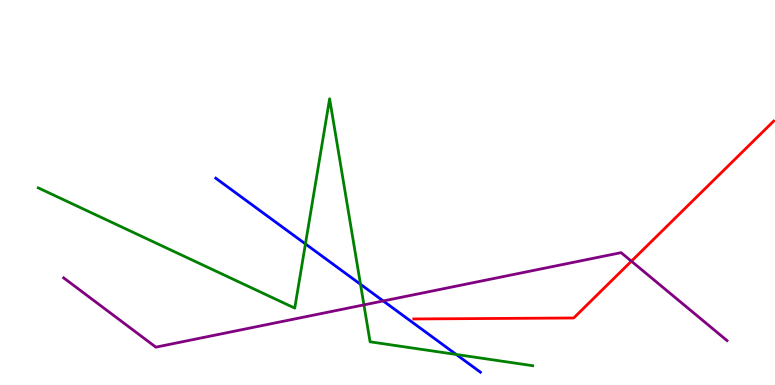[{'lines': ['blue', 'red'], 'intersections': []}, {'lines': ['green', 'red'], 'intersections': []}, {'lines': ['purple', 'red'], 'intersections': [{'x': 8.15, 'y': 3.22}]}, {'lines': ['blue', 'green'], 'intersections': [{'x': 3.94, 'y': 3.66}, {'x': 4.65, 'y': 2.62}, {'x': 5.89, 'y': 0.793}]}, {'lines': ['blue', 'purple'], 'intersections': [{'x': 4.95, 'y': 2.18}]}, {'lines': ['green', 'purple'], 'intersections': [{'x': 4.7, 'y': 2.08}]}]